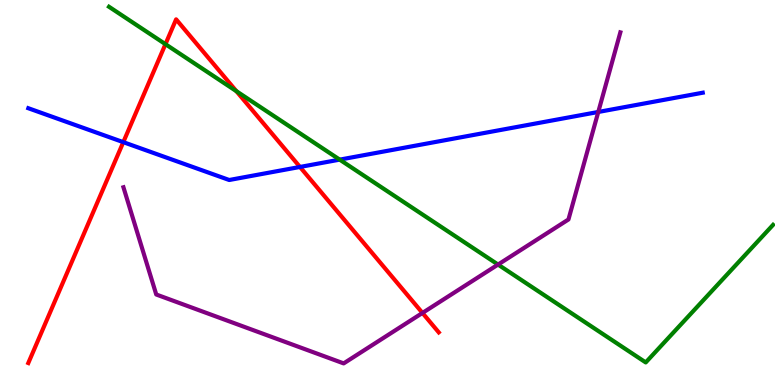[{'lines': ['blue', 'red'], 'intersections': [{'x': 1.59, 'y': 6.31}, {'x': 3.87, 'y': 5.66}]}, {'lines': ['green', 'red'], 'intersections': [{'x': 2.13, 'y': 8.85}, {'x': 3.05, 'y': 7.63}]}, {'lines': ['purple', 'red'], 'intersections': [{'x': 5.45, 'y': 1.87}]}, {'lines': ['blue', 'green'], 'intersections': [{'x': 4.38, 'y': 5.85}]}, {'lines': ['blue', 'purple'], 'intersections': [{'x': 7.72, 'y': 7.09}]}, {'lines': ['green', 'purple'], 'intersections': [{'x': 6.43, 'y': 3.13}]}]